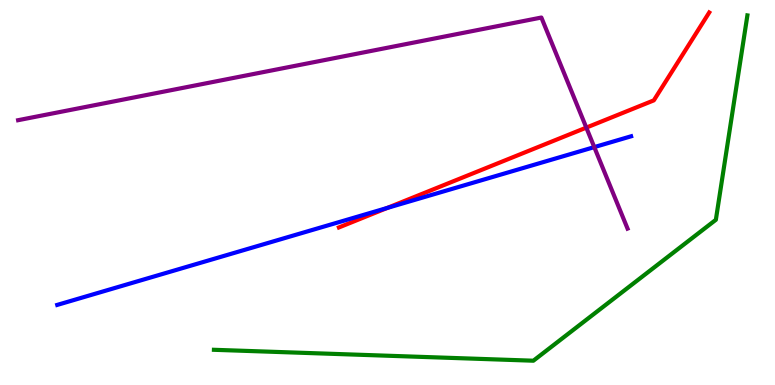[{'lines': ['blue', 'red'], 'intersections': [{'x': 5.0, 'y': 4.6}]}, {'lines': ['green', 'red'], 'intersections': []}, {'lines': ['purple', 'red'], 'intersections': [{'x': 7.57, 'y': 6.69}]}, {'lines': ['blue', 'green'], 'intersections': []}, {'lines': ['blue', 'purple'], 'intersections': [{'x': 7.67, 'y': 6.18}]}, {'lines': ['green', 'purple'], 'intersections': []}]